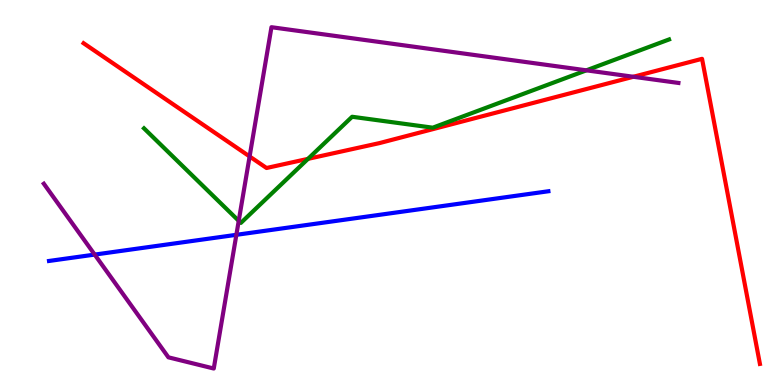[{'lines': ['blue', 'red'], 'intersections': []}, {'lines': ['green', 'red'], 'intersections': [{'x': 3.97, 'y': 5.87}]}, {'lines': ['purple', 'red'], 'intersections': [{'x': 3.22, 'y': 5.94}, {'x': 8.17, 'y': 8.01}]}, {'lines': ['blue', 'green'], 'intersections': []}, {'lines': ['blue', 'purple'], 'intersections': [{'x': 1.22, 'y': 3.39}, {'x': 3.05, 'y': 3.9}]}, {'lines': ['green', 'purple'], 'intersections': [{'x': 3.08, 'y': 4.26}, {'x': 7.57, 'y': 8.17}]}]